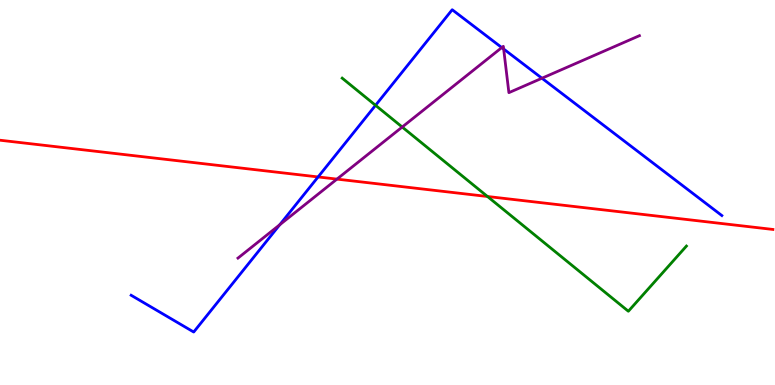[{'lines': ['blue', 'red'], 'intersections': [{'x': 4.1, 'y': 5.4}]}, {'lines': ['green', 'red'], 'intersections': [{'x': 6.29, 'y': 4.9}]}, {'lines': ['purple', 'red'], 'intersections': [{'x': 4.35, 'y': 5.35}]}, {'lines': ['blue', 'green'], 'intersections': [{'x': 4.85, 'y': 7.26}]}, {'lines': ['blue', 'purple'], 'intersections': [{'x': 3.61, 'y': 4.16}, {'x': 6.47, 'y': 8.76}, {'x': 6.5, 'y': 8.73}, {'x': 6.99, 'y': 7.97}]}, {'lines': ['green', 'purple'], 'intersections': [{'x': 5.19, 'y': 6.7}]}]